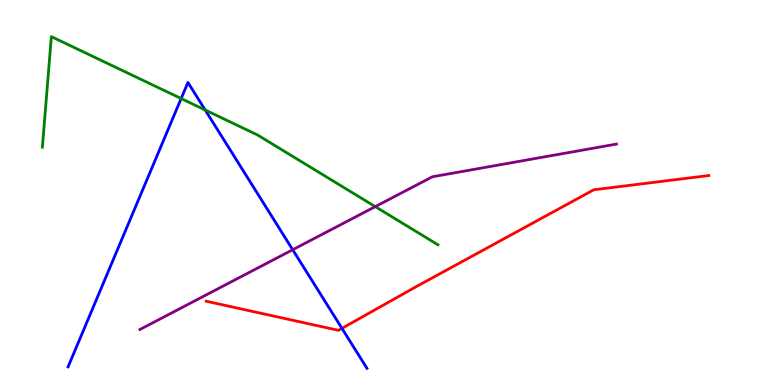[{'lines': ['blue', 'red'], 'intersections': [{'x': 4.41, 'y': 1.47}]}, {'lines': ['green', 'red'], 'intersections': []}, {'lines': ['purple', 'red'], 'intersections': []}, {'lines': ['blue', 'green'], 'intersections': [{'x': 2.34, 'y': 7.44}, {'x': 2.65, 'y': 7.14}]}, {'lines': ['blue', 'purple'], 'intersections': [{'x': 3.78, 'y': 3.51}]}, {'lines': ['green', 'purple'], 'intersections': [{'x': 4.84, 'y': 4.63}]}]